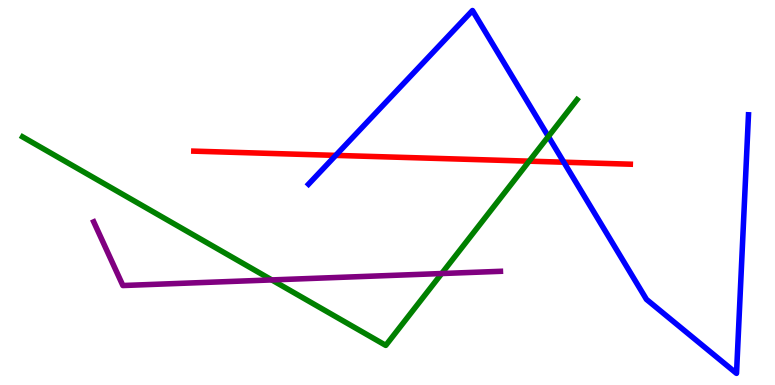[{'lines': ['blue', 'red'], 'intersections': [{'x': 4.33, 'y': 5.96}, {'x': 7.28, 'y': 5.79}]}, {'lines': ['green', 'red'], 'intersections': [{'x': 6.83, 'y': 5.81}]}, {'lines': ['purple', 'red'], 'intersections': []}, {'lines': ['blue', 'green'], 'intersections': [{'x': 7.08, 'y': 6.45}]}, {'lines': ['blue', 'purple'], 'intersections': []}, {'lines': ['green', 'purple'], 'intersections': [{'x': 3.51, 'y': 2.73}, {'x': 5.7, 'y': 2.9}]}]